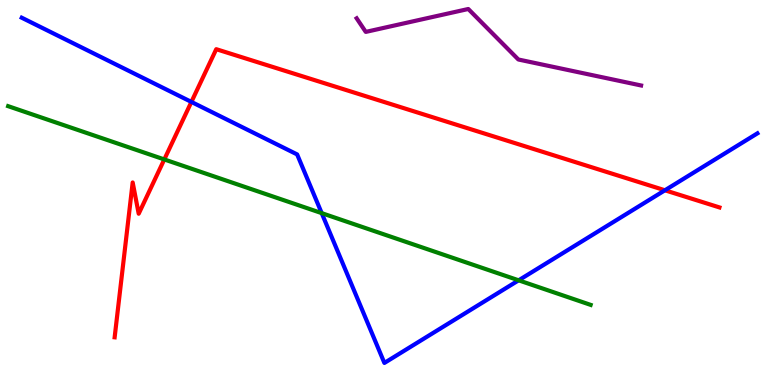[{'lines': ['blue', 'red'], 'intersections': [{'x': 2.47, 'y': 7.35}, {'x': 8.58, 'y': 5.06}]}, {'lines': ['green', 'red'], 'intersections': [{'x': 2.12, 'y': 5.86}]}, {'lines': ['purple', 'red'], 'intersections': []}, {'lines': ['blue', 'green'], 'intersections': [{'x': 4.15, 'y': 4.46}, {'x': 6.69, 'y': 2.72}]}, {'lines': ['blue', 'purple'], 'intersections': []}, {'lines': ['green', 'purple'], 'intersections': []}]